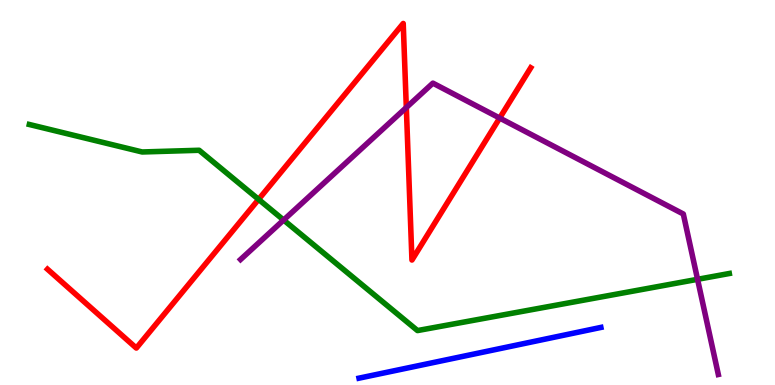[{'lines': ['blue', 'red'], 'intersections': []}, {'lines': ['green', 'red'], 'intersections': [{'x': 3.34, 'y': 4.82}]}, {'lines': ['purple', 'red'], 'intersections': [{'x': 5.24, 'y': 7.21}, {'x': 6.45, 'y': 6.93}]}, {'lines': ['blue', 'green'], 'intersections': []}, {'lines': ['blue', 'purple'], 'intersections': []}, {'lines': ['green', 'purple'], 'intersections': [{'x': 3.66, 'y': 4.29}, {'x': 9.0, 'y': 2.75}]}]